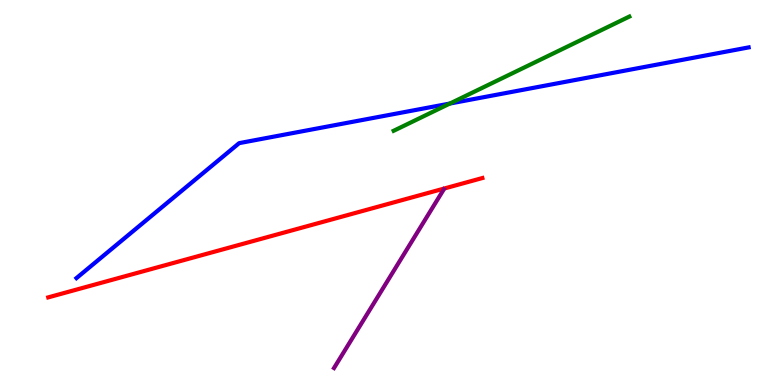[{'lines': ['blue', 'red'], 'intersections': []}, {'lines': ['green', 'red'], 'intersections': []}, {'lines': ['purple', 'red'], 'intersections': []}, {'lines': ['blue', 'green'], 'intersections': [{'x': 5.8, 'y': 7.31}]}, {'lines': ['blue', 'purple'], 'intersections': []}, {'lines': ['green', 'purple'], 'intersections': []}]